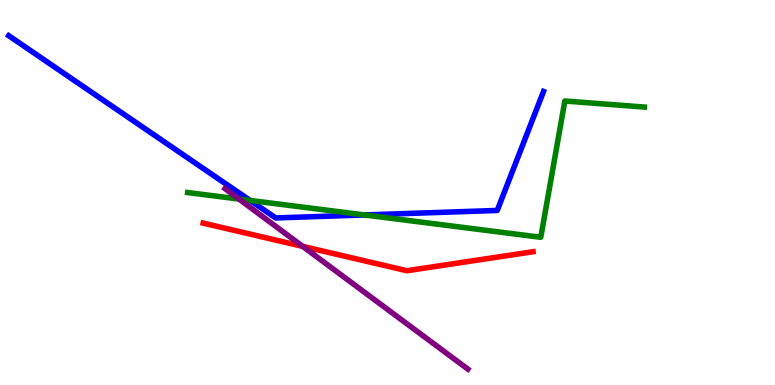[{'lines': ['blue', 'red'], 'intersections': []}, {'lines': ['green', 'red'], 'intersections': []}, {'lines': ['purple', 'red'], 'intersections': [{'x': 3.91, 'y': 3.6}]}, {'lines': ['blue', 'green'], 'intersections': [{'x': 3.23, 'y': 4.79}, {'x': 4.7, 'y': 4.42}]}, {'lines': ['blue', 'purple'], 'intersections': []}, {'lines': ['green', 'purple'], 'intersections': [{'x': 3.08, 'y': 4.83}]}]